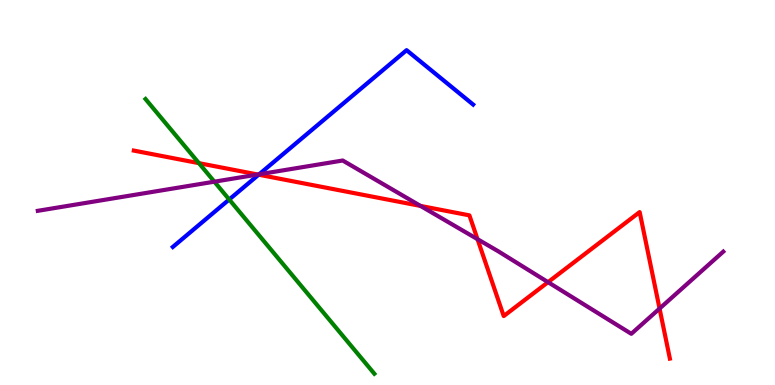[{'lines': ['blue', 'red'], 'intersections': [{'x': 3.34, 'y': 5.46}]}, {'lines': ['green', 'red'], 'intersections': [{'x': 2.57, 'y': 5.76}]}, {'lines': ['purple', 'red'], 'intersections': [{'x': 3.33, 'y': 5.47}, {'x': 5.43, 'y': 4.65}, {'x': 6.16, 'y': 3.79}, {'x': 7.07, 'y': 2.67}, {'x': 8.51, 'y': 1.99}]}, {'lines': ['blue', 'green'], 'intersections': [{'x': 2.96, 'y': 4.82}]}, {'lines': ['blue', 'purple'], 'intersections': [{'x': 3.34, 'y': 5.47}]}, {'lines': ['green', 'purple'], 'intersections': [{'x': 2.77, 'y': 5.28}]}]